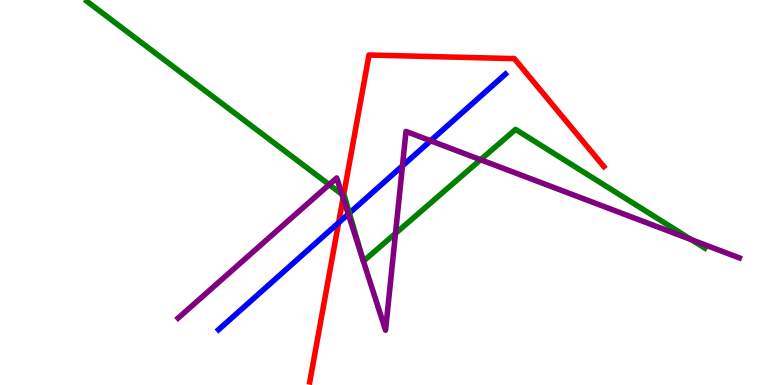[{'lines': ['blue', 'red'], 'intersections': [{'x': 4.37, 'y': 4.21}]}, {'lines': ['green', 'red'], 'intersections': [{'x': 4.43, 'y': 4.92}]}, {'lines': ['purple', 'red'], 'intersections': [{'x': 4.43, 'y': 4.86}]}, {'lines': ['blue', 'green'], 'intersections': [{'x': 4.51, 'y': 4.46}]}, {'lines': ['blue', 'purple'], 'intersections': [{'x': 4.49, 'y': 4.44}, {'x': 5.19, 'y': 5.69}, {'x': 5.56, 'y': 6.34}]}, {'lines': ['green', 'purple'], 'intersections': [{'x': 4.25, 'y': 5.2}, {'x': 4.41, 'y': 4.95}, {'x': 4.68, 'y': 3.24}, {'x': 4.69, 'y': 3.22}, {'x': 5.1, 'y': 3.94}, {'x': 6.2, 'y': 5.85}, {'x': 8.92, 'y': 3.77}]}]